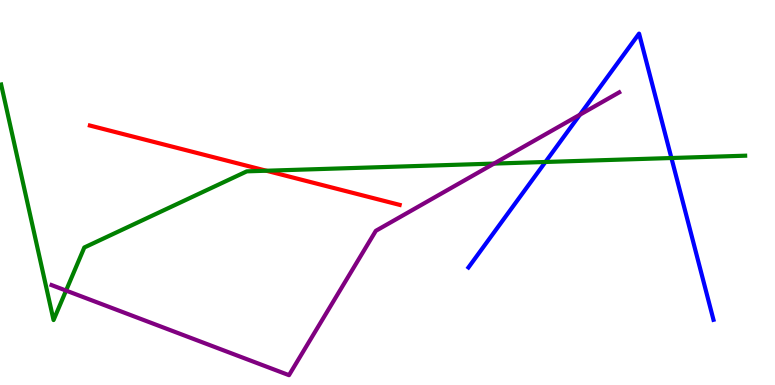[{'lines': ['blue', 'red'], 'intersections': []}, {'lines': ['green', 'red'], 'intersections': [{'x': 3.44, 'y': 5.57}]}, {'lines': ['purple', 'red'], 'intersections': []}, {'lines': ['blue', 'green'], 'intersections': [{'x': 7.04, 'y': 5.79}, {'x': 8.66, 'y': 5.9}]}, {'lines': ['blue', 'purple'], 'intersections': [{'x': 7.48, 'y': 7.02}]}, {'lines': ['green', 'purple'], 'intersections': [{'x': 0.852, 'y': 2.45}, {'x': 6.37, 'y': 5.75}]}]